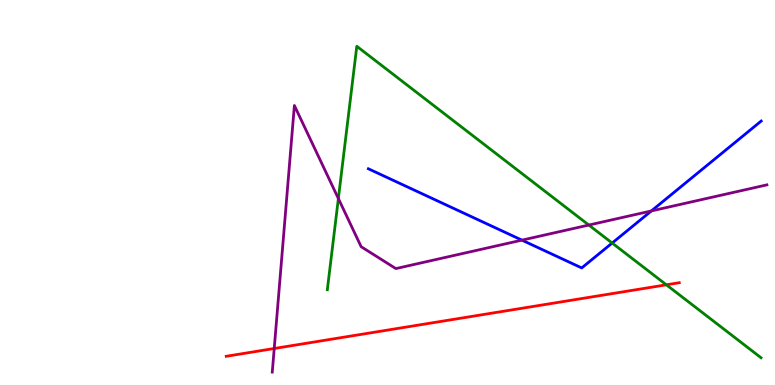[{'lines': ['blue', 'red'], 'intersections': []}, {'lines': ['green', 'red'], 'intersections': [{'x': 8.6, 'y': 2.6}]}, {'lines': ['purple', 'red'], 'intersections': [{'x': 3.54, 'y': 0.948}]}, {'lines': ['blue', 'green'], 'intersections': [{'x': 7.9, 'y': 3.69}]}, {'lines': ['blue', 'purple'], 'intersections': [{'x': 6.73, 'y': 3.76}, {'x': 8.4, 'y': 4.52}]}, {'lines': ['green', 'purple'], 'intersections': [{'x': 4.37, 'y': 4.84}, {'x': 7.6, 'y': 4.15}]}]